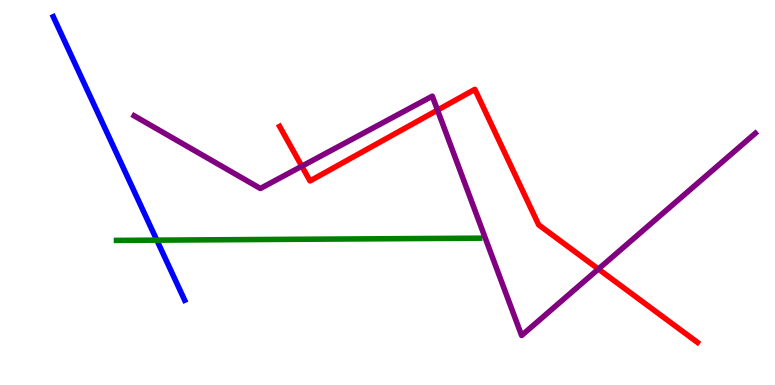[{'lines': ['blue', 'red'], 'intersections': []}, {'lines': ['green', 'red'], 'intersections': []}, {'lines': ['purple', 'red'], 'intersections': [{'x': 3.89, 'y': 5.68}, {'x': 5.65, 'y': 7.14}, {'x': 7.72, 'y': 3.01}]}, {'lines': ['blue', 'green'], 'intersections': [{'x': 2.02, 'y': 3.76}]}, {'lines': ['blue', 'purple'], 'intersections': []}, {'lines': ['green', 'purple'], 'intersections': []}]